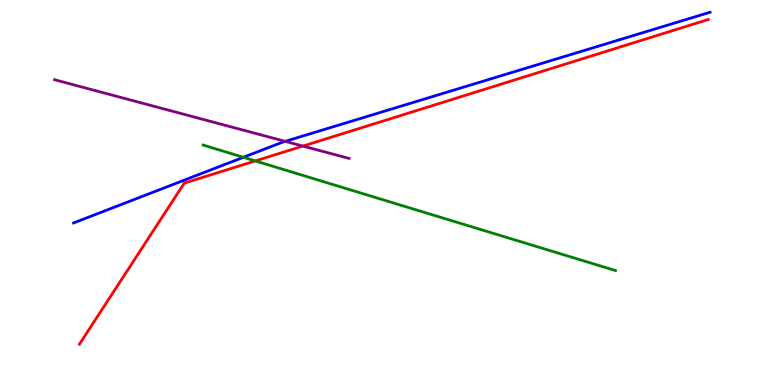[{'lines': ['blue', 'red'], 'intersections': []}, {'lines': ['green', 'red'], 'intersections': [{'x': 3.29, 'y': 5.82}]}, {'lines': ['purple', 'red'], 'intersections': [{'x': 3.91, 'y': 6.21}]}, {'lines': ['blue', 'green'], 'intersections': [{'x': 3.14, 'y': 5.91}]}, {'lines': ['blue', 'purple'], 'intersections': [{'x': 3.68, 'y': 6.33}]}, {'lines': ['green', 'purple'], 'intersections': []}]